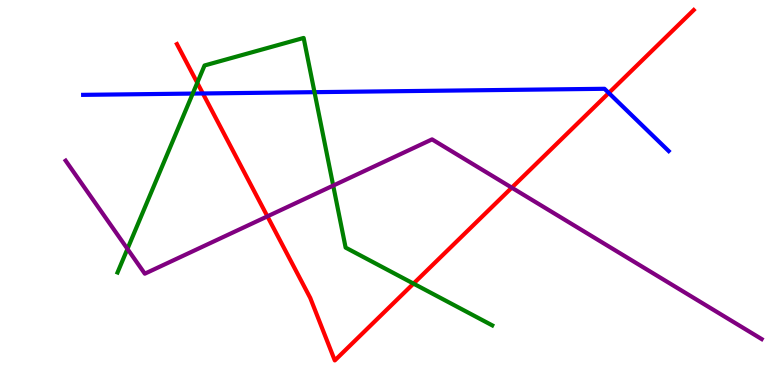[{'lines': ['blue', 'red'], 'intersections': [{'x': 2.62, 'y': 7.57}, {'x': 7.86, 'y': 7.59}]}, {'lines': ['green', 'red'], 'intersections': [{'x': 2.55, 'y': 7.85}, {'x': 5.34, 'y': 2.63}]}, {'lines': ['purple', 'red'], 'intersections': [{'x': 3.45, 'y': 4.38}, {'x': 6.6, 'y': 5.13}]}, {'lines': ['blue', 'green'], 'intersections': [{'x': 2.49, 'y': 7.57}, {'x': 4.06, 'y': 7.61}]}, {'lines': ['blue', 'purple'], 'intersections': []}, {'lines': ['green', 'purple'], 'intersections': [{'x': 1.64, 'y': 3.54}, {'x': 4.3, 'y': 5.18}]}]